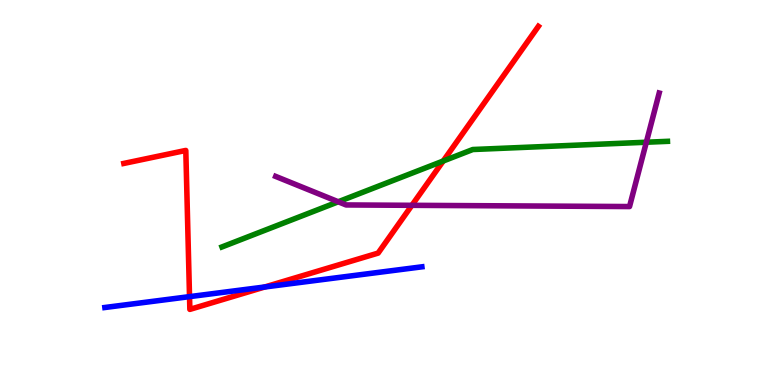[{'lines': ['blue', 'red'], 'intersections': [{'x': 2.45, 'y': 2.3}, {'x': 3.42, 'y': 2.55}]}, {'lines': ['green', 'red'], 'intersections': [{'x': 5.72, 'y': 5.82}]}, {'lines': ['purple', 'red'], 'intersections': [{'x': 5.31, 'y': 4.67}]}, {'lines': ['blue', 'green'], 'intersections': []}, {'lines': ['blue', 'purple'], 'intersections': []}, {'lines': ['green', 'purple'], 'intersections': [{'x': 4.36, 'y': 4.76}, {'x': 8.34, 'y': 6.31}]}]